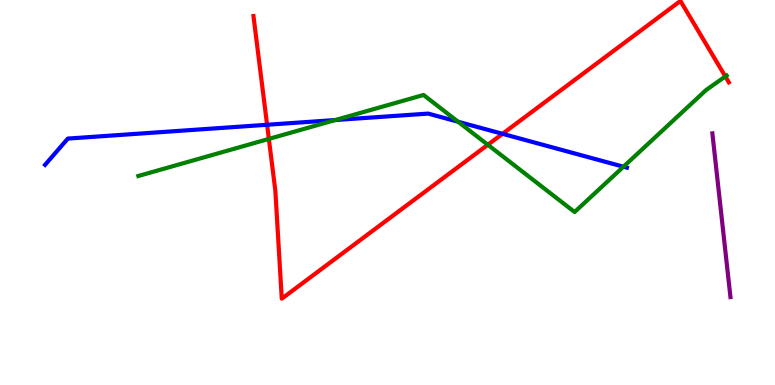[{'lines': ['blue', 'red'], 'intersections': [{'x': 3.45, 'y': 6.76}, {'x': 6.48, 'y': 6.52}]}, {'lines': ['green', 'red'], 'intersections': [{'x': 3.47, 'y': 6.39}, {'x': 6.29, 'y': 6.24}, {'x': 9.36, 'y': 8.01}]}, {'lines': ['purple', 'red'], 'intersections': []}, {'lines': ['blue', 'green'], 'intersections': [{'x': 4.33, 'y': 6.88}, {'x': 5.91, 'y': 6.84}, {'x': 8.04, 'y': 5.67}]}, {'lines': ['blue', 'purple'], 'intersections': []}, {'lines': ['green', 'purple'], 'intersections': []}]